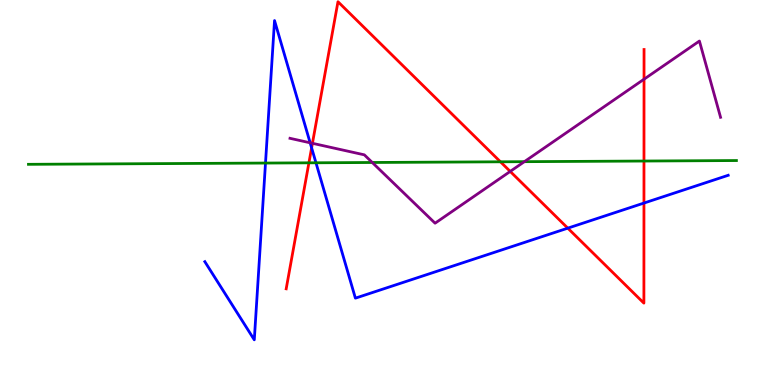[{'lines': ['blue', 'red'], 'intersections': [{'x': 4.02, 'y': 6.16}, {'x': 7.33, 'y': 4.07}, {'x': 8.31, 'y': 4.73}]}, {'lines': ['green', 'red'], 'intersections': [{'x': 3.99, 'y': 5.77}, {'x': 6.46, 'y': 5.8}, {'x': 8.31, 'y': 5.82}]}, {'lines': ['purple', 'red'], 'intersections': [{'x': 4.03, 'y': 6.28}, {'x': 6.58, 'y': 5.55}, {'x': 8.31, 'y': 7.94}]}, {'lines': ['blue', 'green'], 'intersections': [{'x': 3.43, 'y': 5.76}, {'x': 4.08, 'y': 5.77}]}, {'lines': ['blue', 'purple'], 'intersections': [{'x': 4.0, 'y': 6.29}]}, {'lines': ['green', 'purple'], 'intersections': [{'x': 4.8, 'y': 5.78}, {'x': 6.77, 'y': 5.8}]}]